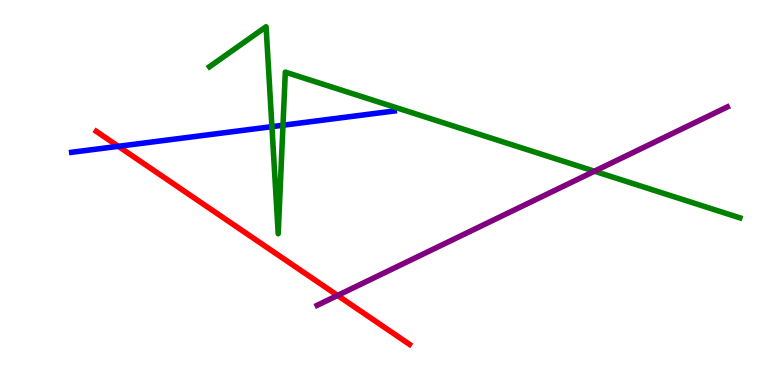[{'lines': ['blue', 'red'], 'intersections': [{'x': 1.53, 'y': 6.2}]}, {'lines': ['green', 'red'], 'intersections': []}, {'lines': ['purple', 'red'], 'intersections': [{'x': 4.36, 'y': 2.33}]}, {'lines': ['blue', 'green'], 'intersections': [{'x': 3.51, 'y': 6.71}, {'x': 3.65, 'y': 6.75}]}, {'lines': ['blue', 'purple'], 'intersections': []}, {'lines': ['green', 'purple'], 'intersections': [{'x': 7.67, 'y': 5.55}]}]